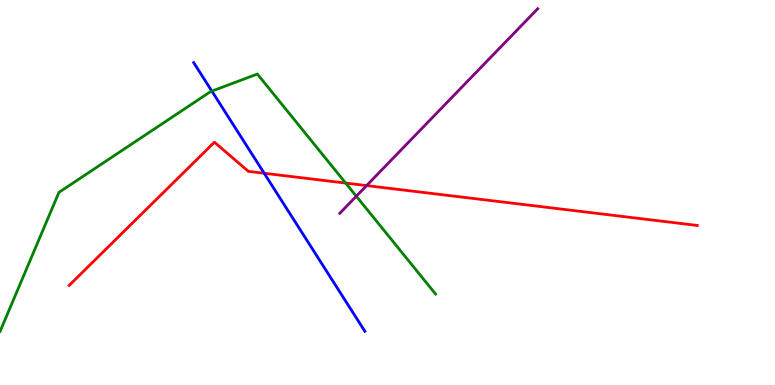[{'lines': ['blue', 'red'], 'intersections': [{'x': 3.41, 'y': 5.5}]}, {'lines': ['green', 'red'], 'intersections': [{'x': 4.46, 'y': 5.24}]}, {'lines': ['purple', 'red'], 'intersections': [{'x': 4.73, 'y': 5.18}]}, {'lines': ['blue', 'green'], 'intersections': [{'x': 2.73, 'y': 7.63}]}, {'lines': ['blue', 'purple'], 'intersections': []}, {'lines': ['green', 'purple'], 'intersections': [{'x': 4.6, 'y': 4.9}]}]